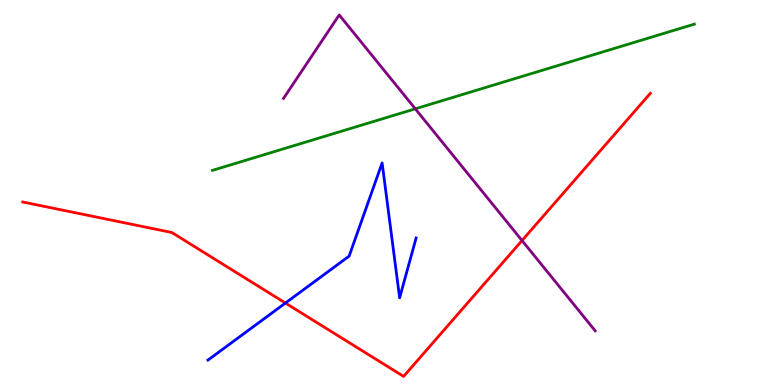[{'lines': ['blue', 'red'], 'intersections': [{'x': 3.68, 'y': 2.13}]}, {'lines': ['green', 'red'], 'intersections': []}, {'lines': ['purple', 'red'], 'intersections': [{'x': 6.74, 'y': 3.75}]}, {'lines': ['blue', 'green'], 'intersections': []}, {'lines': ['blue', 'purple'], 'intersections': []}, {'lines': ['green', 'purple'], 'intersections': [{'x': 5.36, 'y': 7.17}]}]